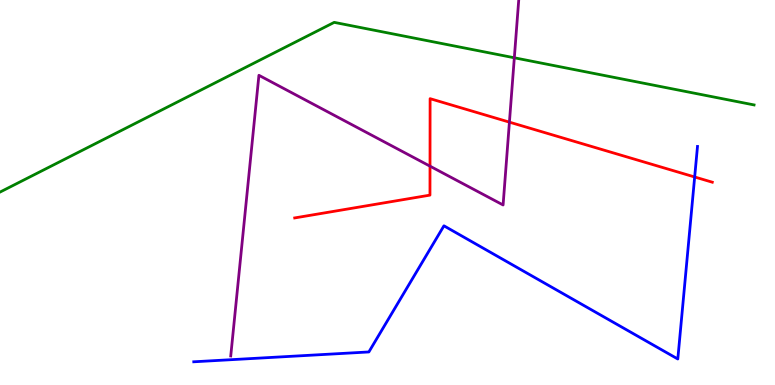[{'lines': ['blue', 'red'], 'intersections': [{'x': 8.96, 'y': 5.4}]}, {'lines': ['green', 'red'], 'intersections': []}, {'lines': ['purple', 'red'], 'intersections': [{'x': 5.55, 'y': 5.68}, {'x': 6.57, 'y': 6.83}]}, {'lines': ['blue', 'green'], 'intersections': []}, {'lines': ['blue', 'purple'], 'intersections': []}, {'lines': ['green', 'purple'], 'intersections': [{'x': 6.64, 'y': 8.5}]}]